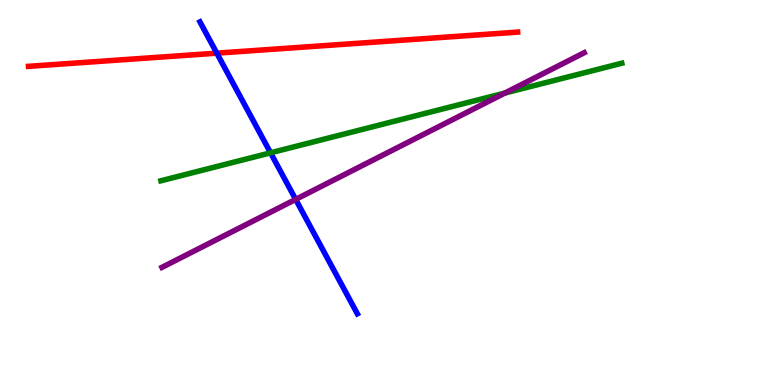[{'lines': ['blue', 'red'], 'intersections': [{'x': 2.8, 'y': 8.62}]}, {'lines': ['green', 'red'], 'intersections': []}, {'lines': ['purple', 'red'], 'intersections': []}, {'lines': ['blue', 'green'], 'intersections': [{'x': 3.49, 'y': 6.03}]}, {'lines': ['blue', 'purple'], 'intersections': [{'x': 3.82, 'y': 4.82}]}, {'lines': ['green', 'purple'], 'intersections': [{'x': 6.51, 'y': 7.58}]}]